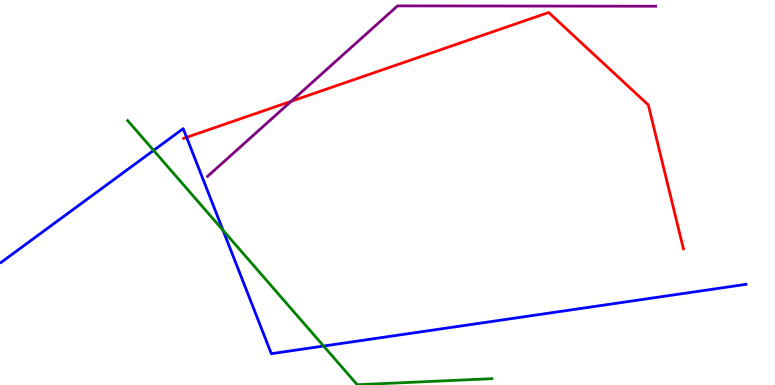[{'lines': ['blue', 'red'], 'intersections': [{'x': 2.41, 'y': 6.43}]}, {'lines': ['green', 'red'], 'intersections': []}, {'lines': ['purple', 'red'], 'intersections': [{'x': 3.76, 'y': 7.37}]}, {'lines': ['blue', 'green'], 'intersections': [{'x': 1.98, 'y': 6.09}, {'x': 2.88, 'y': 4.02}, {'x': 4.18, 'y': 1.01}]}, {'lines': ['blue', 'purple'], 'intersections': []}, {'lines': ['green', 'purple'], 'intersections': []}]